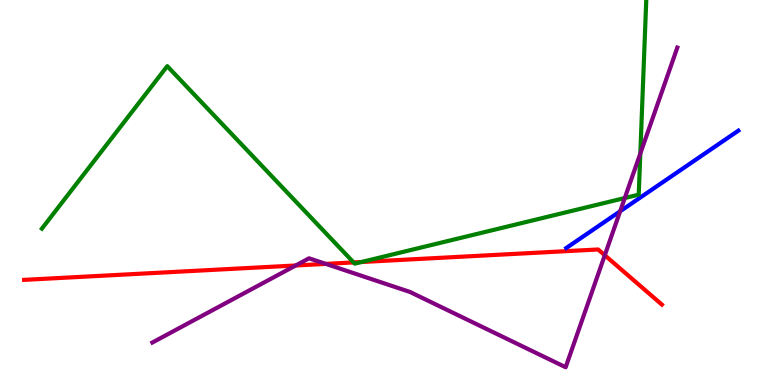[{'lines': ['blue', 'red'], 'intersections': []}, {'lines': ['green', 'red'], 'intersections': [{'x': 4.56, 'y': 3.18}, {'x': 4.66, 'y': 3.19}]}, {'lines': ['purple', 'red'], 'intersections': [{'x': 3.82, 'y': 3.1}, {'x': 4.2, 'y': 3.15}, {'x': 7.8, 'y': 3.37}]}, {'lines': ['blue', 'green'], 'intersections': []}, {'lines': ['blue', 'purple'], 'intersections': [{'x': 8.0, 'y': 4.51}]}, {'lines': ['green', 'purple'], 'intersections': [{'x': 8.06, 'y': 4.86}, {'x': 8.26, 'y': 6.01}]}]